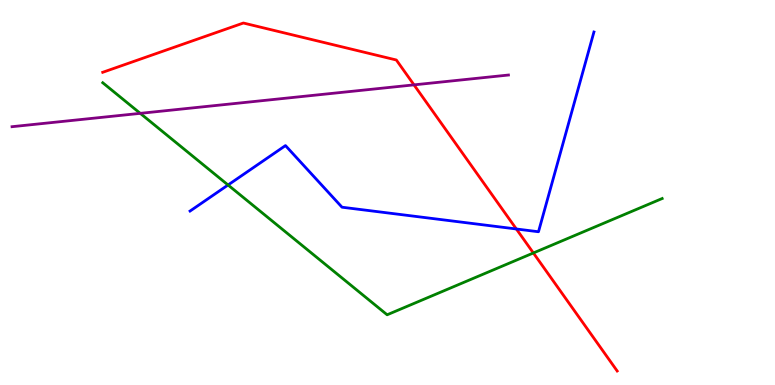[{'lines': ['blue', 'red'], 'intersections': [{'x': 6.66, 'y': 4.05}]}, {'lines': ['green', 'red'], 'intersections': [{'x': 6.88, 'y': 3.43}]}, {'lines': ['purple', 'red'], 'intersections': [{'x': 5.34, 'y': 7.8}]}, {'lines': ['blue', 'green'], 'intersections': [{'x': 2.94, 'y': 5.2}]}, {'lines': ['blue', 'purple'], 'intersections': []}, {'lines': ['green', 'purple'], 'intersections': [{'x': 1.81, 'y': 7.06}]}]